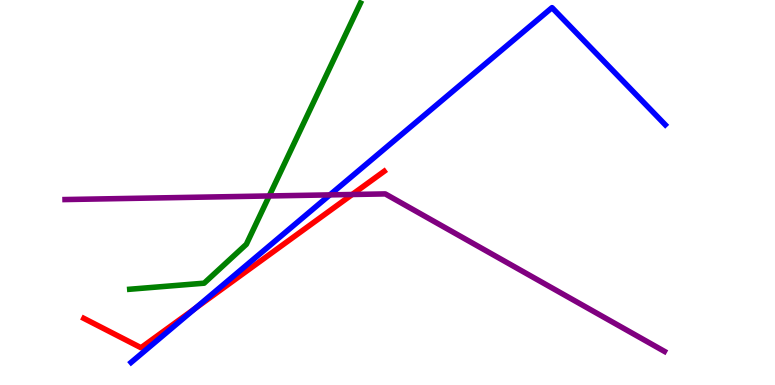[{'lines': ['blue', 'red'], 'intersections': [{'x': 2.52, 'y': 1.99}]}, {'lines': ['green', 'red'], 'intersections': []}, {'lines': ['purple', 'red'], 'intersections': [{'x': 4.54, 'y': 4.95}]}, {'lines': ['blue', 'green'], 'intersections': []}, {'lines': ['blue', 'purple'], 'intersections': [{'x': 4.26, 'y': 4.94}]}, {'lines': ['green', 'purple'], 'intersections': [{'x': 3.47, 'y': 4.91}]}]